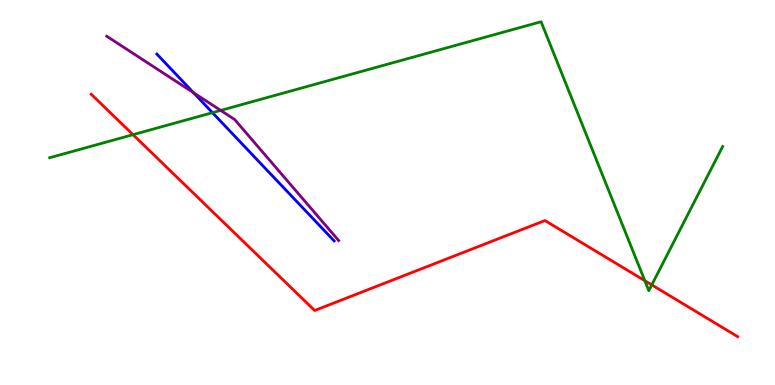[{'lines': ['blue', 'red'], 'intersections': []}, {'lines': ['green', 'red'], 'intersections': [{'x': 1.72, 'y': 6.5}, {'x': 8.32, 'y': 2.71}, {'x': 8.41, 'y': 2.6}]}, {'lines': ['purple', 'red'], 'intersections': []}, {'lines': ['blue', 'green'], 'intersections': [{'x': 2.74, 'y': 7.07}]}, {'lines': ['blue', 'purple'], 'intersections': [{'x': 2.5, 'y': 7.59}]}, {'lines': ['green', 'purple'], 'intersections': [{'x': 2.85, 'y': 7.13}]}]